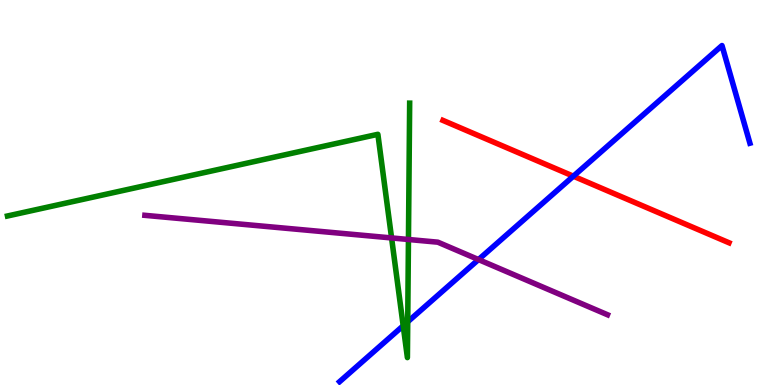[{'lines': ['blue', 'red'], 'intersections': [{'x': 7.4, 'y': 5.42}]}, {'lines': ['green', 'red'], 'intersections': []}, {'lines': ['purple', 'red'], 'intersections': []}, {'lines': ['blue', 'green'], 'intersections': [{'x': 5.2, 'y': 1.54}, {'x': 5.26, 'y': 1.64}]}, {'lines': ['blue', 'purple'], 'intersections': [{'x': 6.17, 'y': 3.26}]}, {'lines': ['green', 'purple'], 'intersections': [{'x': 5.05, 'y': 3.82}, {'x': 5.27, 'y': 3.78}]}]